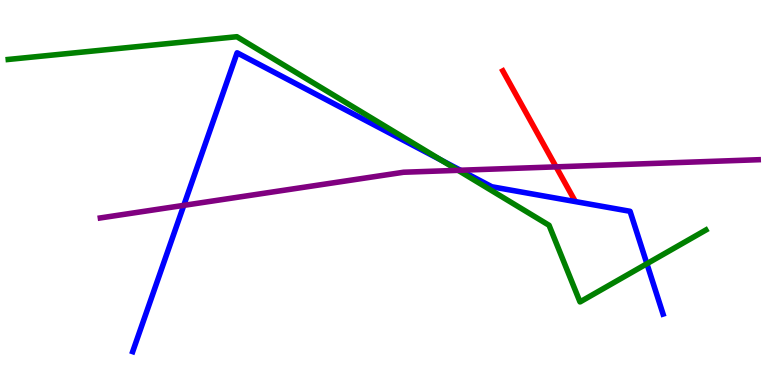[{'lines': ['blue', 'red'], 'intersections': []}, {'lines': ['green', 'red'], 'intersections': []}, {'lines': ['purple', 'red'], 'intersections': [{'x': 7.18, 'y': 5.67}]}, {'lines': ['blue', 'green'], 'intersections': [{'x': 5.7, 'y': 5.84}, {'x': 8.35, 'y': 3.15}]}, {'lines': ['blue', 'purple'], 'intersections': [{'x': 2.37, 'y': 4.67}, {'x': 5.94, 'y': 5.58}]}, {'lines': ['green', 'purple'], 'intersections': [{'x': 5.91, 'y': 5.58}]}]